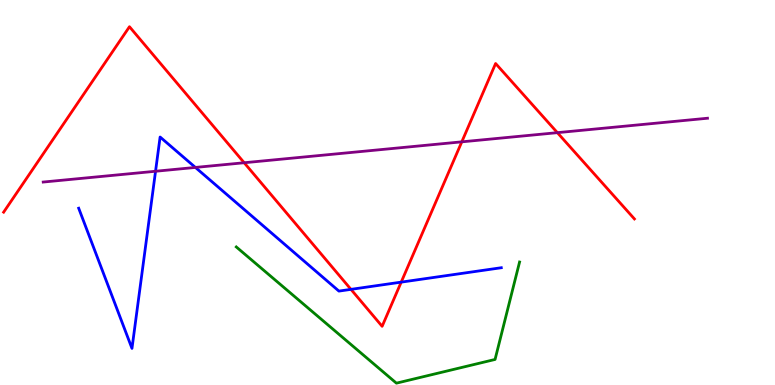[{'lines': ['blue', 'red'], 'intersections': [{'x': 4.53, 'y': 2.48}, {'x': 5.18, 'y': 2.67}]}, {'lines': ['green', 'red'], 'intersections': []}, {'lines': ['purple', 'red'], 'intersections': [{'x': 3.15, 'y': 5.77}, {'x': 5.96, 'y': 6.32}, {'x': 7.19, 'y': 6.55}]}, {'lines': ['blue', 'green'], 'intersections': []}, {'lines': ['blue', 'purple'], 'intersections': [{'x': 2.01, 'y': 5.55}, {'x': 2.52, 'y': 5.65}]}, {'lines': ['green', 'purple'], 'intersections': []}]